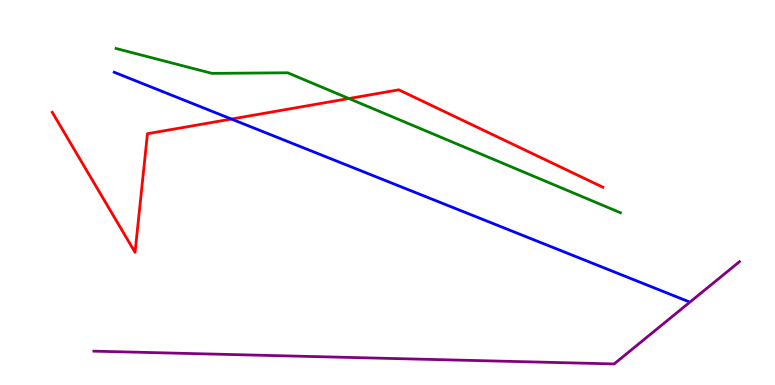[{'lines': ['blue', 'red'], 'intersections': [{'x': 2.99, 'y': 6.91}]}, {'lines': ['green', 'red'], 'intersections': [{'x': 4.5, 'y': 7.44}]}, {'lines': ['purple', 'red'], 'intersections': []}, {'lines': ['blue', 'green'], 'intersections': []}, {'lines': ['blue', 'purple'], 'intersections': []}, {'lines': ['green', 'purple'], 'intersections': []}]